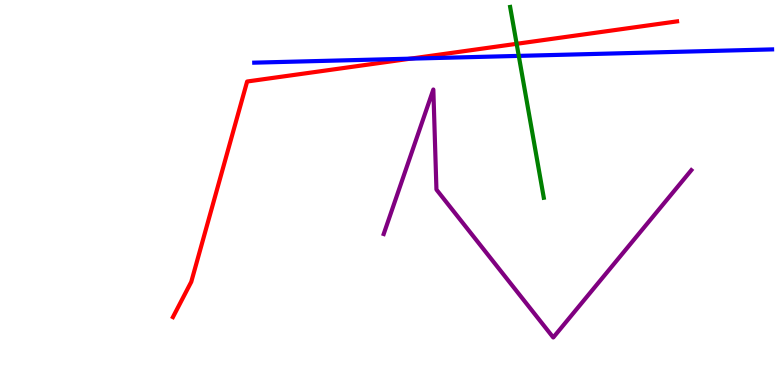[{'lines': ['blue', 'red'], 'intersections': [{'x': 5.3, 'y': 8.48}]}, {'lines': ['green', 'red'], 'intersections': [{'x': 6.67, 'y': 8.86}]}, {'lines': ['purple', 'red'], 'intersections': []}, {'lines': ['blue', 'green'], 'intersections': [{'x': 6.69, 'y': 8.55}]}, {'lines': ['blue', 'purple'], 'intersections': []}, {'lines': ['green', 'purple'], 'intersections': []}]